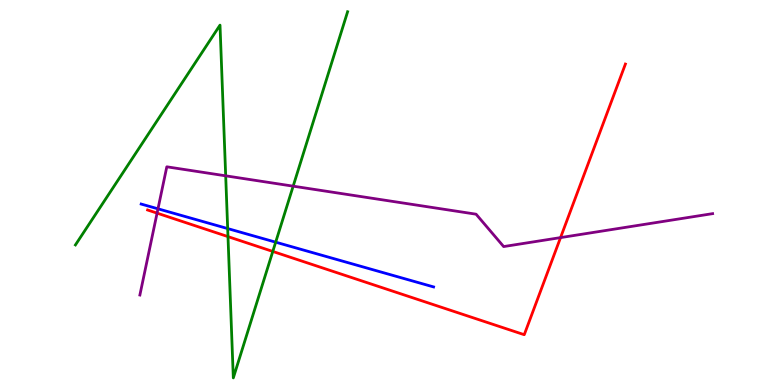[{'lines': ['blue', 'red'], 'intersections': []}, {'lines': ['green', 'red'], 'intersections': [{'x': 2.94, 'y': 3.85}, {'x': 3.52, 'y': 3.47}]}, {'lines': ['purple', 'red'], 'intersections': [{'x': 2.03, 'y': 4.46}, {'x': 7.23, 'y': 3.83}]}, {'lines': ['blue', 'green'], 'intersections': [{'x': 2.94, 'y': 4.06}, {'x': 3.56, 'y': 3.71}]}, {'lines': ['blue', 'purple'], 'intersections': [{'x': 2.04, 'y': 4.58}]}, {'lines': ['green', 'purple'], 'intersections': [{'x': 2.91, 'y': 5.43}, {'x': 3.78, 'y': 5.16}]}]